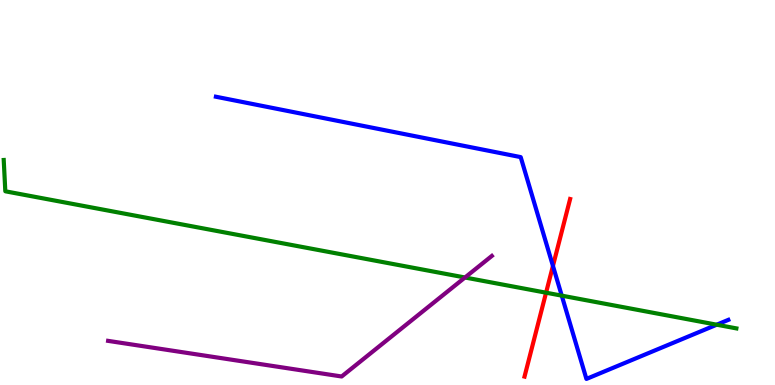[{'lines': ['blue', 'red'], 'intersections': [{'x': 7.13, 'y': 3.09}]}, {'lines': ['green', 'red'], 'intersections': [{'x': 7.05, 'y': 2.4}]}, {'lines': ['purple', 'red'], 'intersections': []}, {'lines': ['blue', 'green'], 'intersections': [{'x': 7.25, 'y': 2.32}, {'x': 9.25, 'y': 1.57}]}, {'lines': ['blue', 'purple'], 'intersections': []}, {'lines': ['green', 'purple'], 'intersections': [{'x': 6.0, 'y': 2.79}]}]